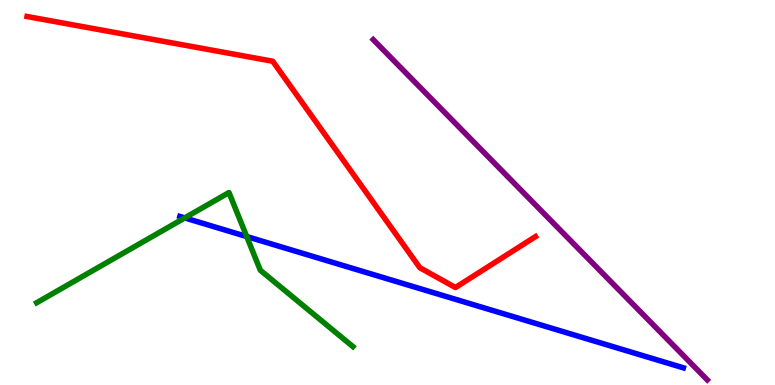[{'lines': ['blue', 'red'], 'intersections': []}, {'lines': ['green', 'red'], 'intersections': []}, {'lines': ['purple', 'red'], 'intersections': []}, {'lines': ['blue', 'green'], 'intersections': [{'x': 2.38, 'y': 4.34}, {'x': 3.18, 'y': 3.86}]}, {'lines': ['blue', 'purple'], 'intersections': []}, {'lines': ['green', 'purple'], 'intersections': []}]